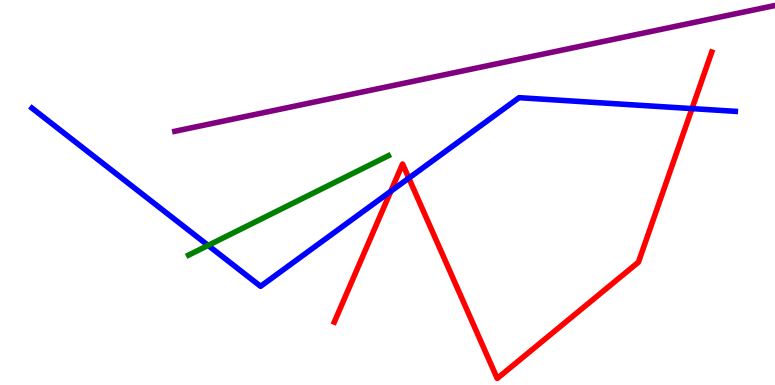[{'lines': ['blue', 'red'], 'intersections': [{'x': 5.04, 'y': 5.03}, {'x': 5.28, 'y': 5.37}, {'x': 8.93, 'y': 7.18}]}, {'lines': ['green', 'red'], 'intersections': []}, {'lines': ['purple', 'red'], 'intersections': []}, {'lines': ['blue', 'green'], 'intersections': [{'x': 2.69, 'y': 3.63}]}, {'lines': ['blue', 'purple'], 'intersections': []}, {'lines': ['green', 'purple'], 'intersections': []}]